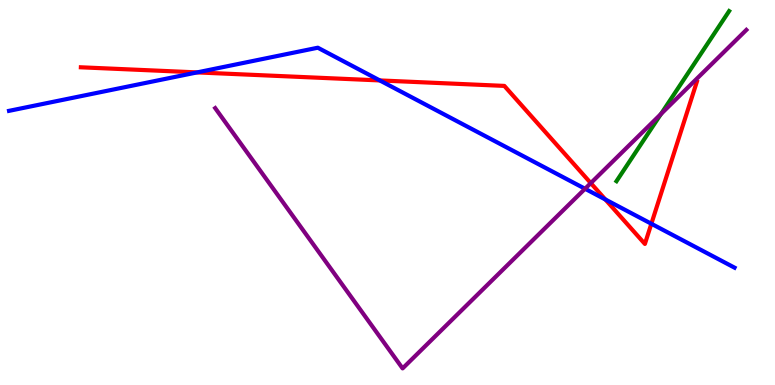[{'lines': ['blue', 'red'], 'intersections': [{'x': 2.54, 'y': 8.12}, {'x': 4.9, 'y': 7.91}, {'x': 7.81, 'y': 4.82}, {'x': 8.4, 'y': 4.19}]}, {'lines': ['green', 'red'], 'intersections': []}, {'lines': ['purple', 'red'], 'intersections': [{'x': 7.62, 'y': 5.24}]}, {'lines': ['blue', 'green'], 'intersections': []}, {'lines': ['blue', 'purple'], 'intersections': [{'x': 7.55, 'y': 5.1}]}, {'lines': ['green', 'purple'], 'intersections': [{'x': 8.53, 'y': 7.04}]}]